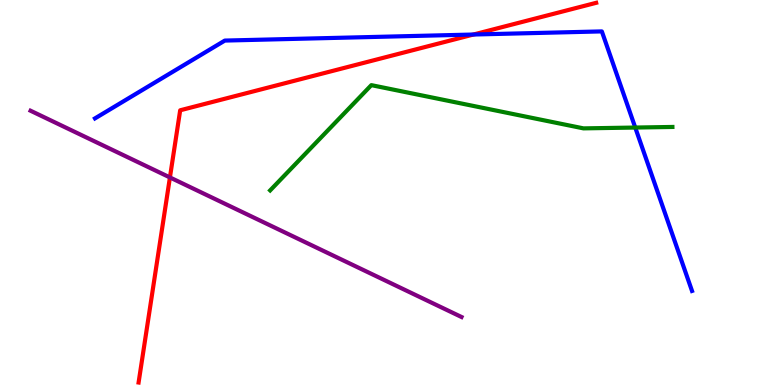[{'lines': ['blue', 'red'], 'intersections': [{'x': 6.11, 'y': 9.1}]}, {'lines': ['green', 'red'], 'intersections': []}, {'lines': ['purple', 'red'], 'intersections': [{'x': 2.19, 'y': 5.39}]}, {'lines': ['blue', 'green'], 'intersections': [{'x': 8.2, 'y': 6.69}]}, {'lines': ['blue', 'purple'], 'intersections': []}, {'lines': ['green', 'purple'], 'intersections': []}]